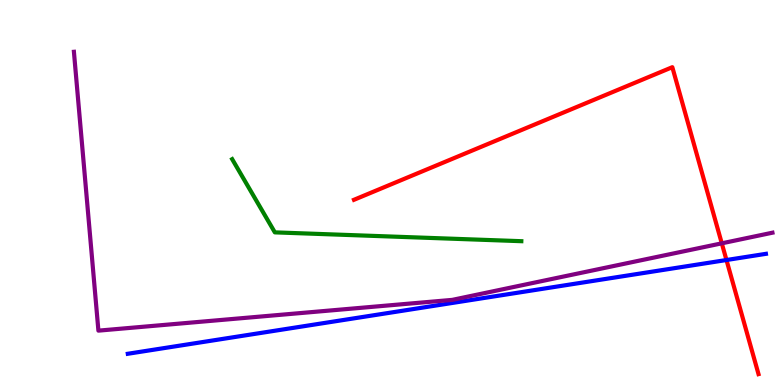[{'lines': ['blue', 'red'], 'intersections': [{'x': 9.37, 'y': 3.25}]}, {'lines': ['green', 'red'], 'intersections': []}, {'lines': ['purple', 'red'], 'intersections': [{'x': 9.31, 'y': 3.68}]}, {'lines': ['blue', 'green'], 'intersections': []}, {'lines': ['blue', 'purple'], 'intersections': []}, {'lines': ['green', 'purple'], 'intersections': []}]